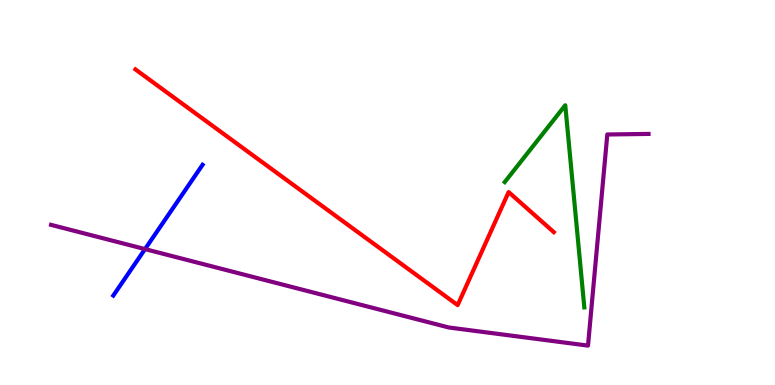[{'lines': ['blue', 'red'], 'intersections': []}, {'lines': ['green', 'red'], 'intersections': []}, {'lines': ['purple', 'red'], 'intersections': []}, {'lines': ['blue', 'green'], 'intersections': []}, {'lines': ['blue', 'purple'], 'intersections': [{'x': 1.87, 'y': 3.53}]}, {'lines': ['green', 'purple'], 'intersections': []}]